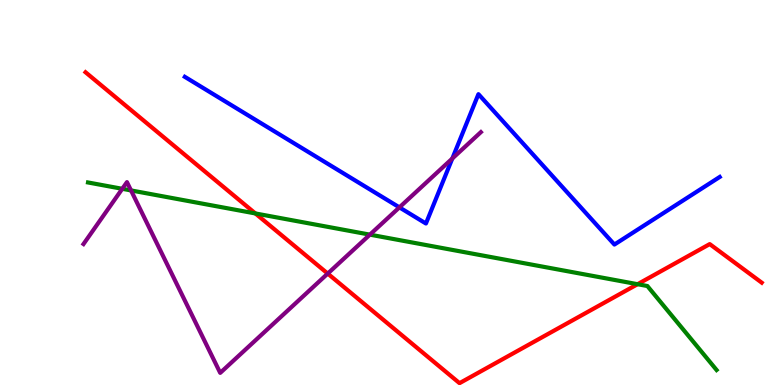[{'lines': ['blue', 'red'], 'intersections': []}, {'lines': ['green', 'red'], 'intersections': [{'x': 3.3, 'y': 4.46}, {'x': 8.23, 'y': 2.62}]}, {'lines': ['purple', 'red'], 'intersections': [{'x': 4.23, 'y': 2.89}]}, {'lines': ['blue', 'green'], 'intersections': []}, {'lines': ['blue', 'purple'], 'intersections': [{'x': 5.15, 'y': 4.61}, {'x': 5.84, 'y': 5.88}]}, {'lines': ['green', 'purple'], 'intersections': [{'x': 1.58, 'y': 5.1}, {'x': 1.69, 'y': 5.05}, {'x': 4.77, 'y': 3.91}]}]